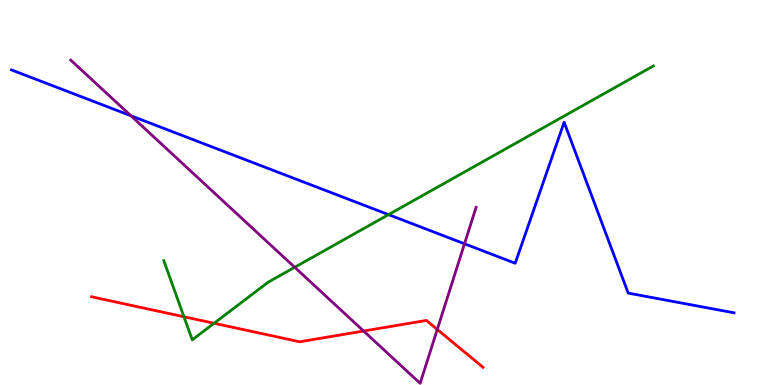[{'lines': ['blue', 'red'], 'intersections': []}, {'lines': ['green', 'red'], 'intersections': [{'x': 2.37, 'y': 1.77}, {'x': 2.76, 'y': 1.6}]}, {'lines': ['purple', 'red'], 'intersections': [{'x': 4.69, 'y': 1.4}, {'x': 5.64, 'y': 1.44}]}, {'lines': ['blue', 'green'], 'intersections': [{'x': 5.01, 'y': 4.43}]}, {'lines': ['blue', 'purple'], 'intersections': [{'x': 1.69, 'y': 6.99}, {'x': 5.99, 'y': 3.67}]}, {'lines': ['green', 'purple'], 'intersections': [{'x': 3.8, 'y': 3.06}]}]